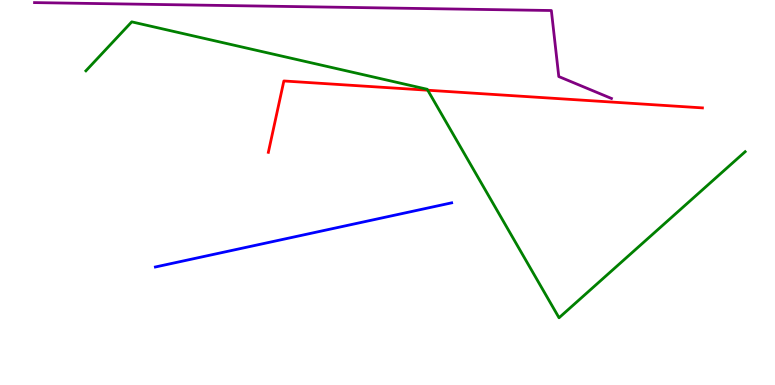[{'lines': ['blue', 'red'], 'intersections': []}, {'lines': ['green', 'red'], 'intersections': [{'x': 5.52, 'y': 7.66}]}, {'lines': ['purple', 'red'], 'intersections': []}, {'lines': ['blue', 'green'], 'intersections': []}, {'lines': ['blue', 'purple'], 'intersections': []}, {'lines': ['green', 'purple'], 'intersections': []}]